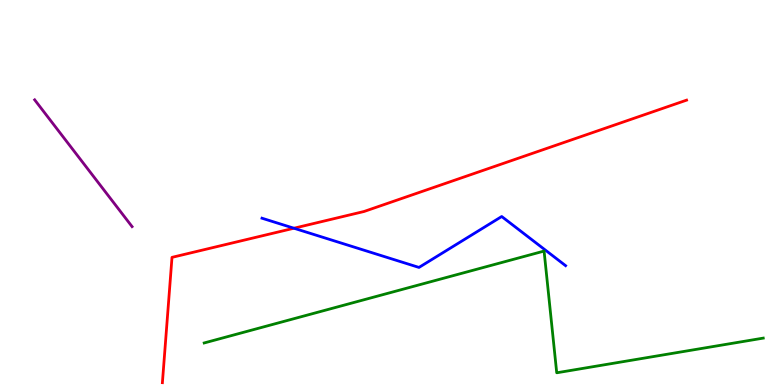[{'lines': ['blue', 'red'], 'intersections': [{'x': 3.79, 'y': 4.07}]}, {'lines': ['green', 'red'], 'intersections': []}, {'lines': ['purple', 'red'], 'intersections': []}, {'lines': ['blue', 'green'], 'intersections': []}, {'lines': ['blue', 'purple'], 'intersections': []}, {'lines': ['green', 'purple'], 'intersections': []}]